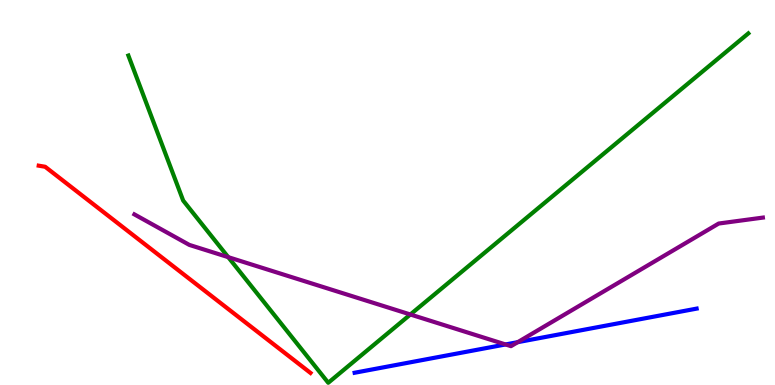[{'lines': ['blue', 'red'], 'intersections': []}, {'lines': ['green', 'red'], 'intersections': []}, {'lines': ['purple', 'red'], 'intersections': []}, {'lines': ['blue', 'green'], 'intersections': []}, {'lines': ['blue', 'purple'], 'intersections': [{'x': 6.52, 'y': 1.05}, {'x': 6.68, 'y': 1.11}]}, {'lines': ['green', 'purple'], 'intersections': [{'x': 2.94, 'y': 3.32}, {'x': 5.29, 'y': 1.83}]}]